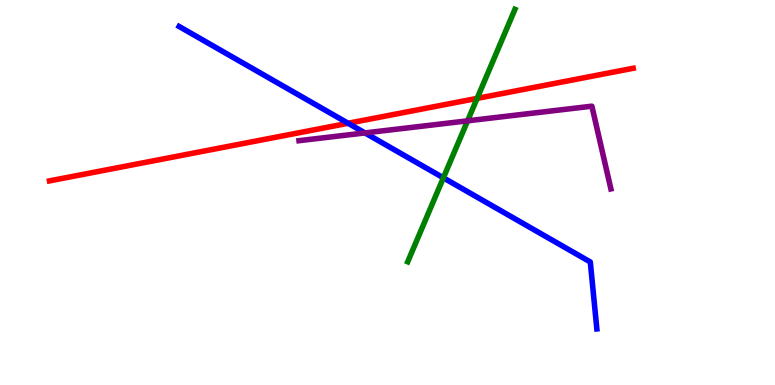[{'lines': ['blue', 'red'], 'intersections': [{'x': 4.49, 'y': 6.8}]}, {'lines': ['green', 'red'], 'intersections': [{'x': 6.16, 'y': 7.44}]}, {'lines': ['purple', 'red'], 'intersections': []}, {'lines': ['blue', 'green'], 'intersections': [{'x': 5.72, 'y': 5.38}]}, {'lines': ['blue', 'purple'], 'intersections': [{'x': 4.71, 'y': 6.55}]}, {'lines': ['green', 'purple'], 'intersections': [{'x': 6.03, 'y': 6.86}]}]